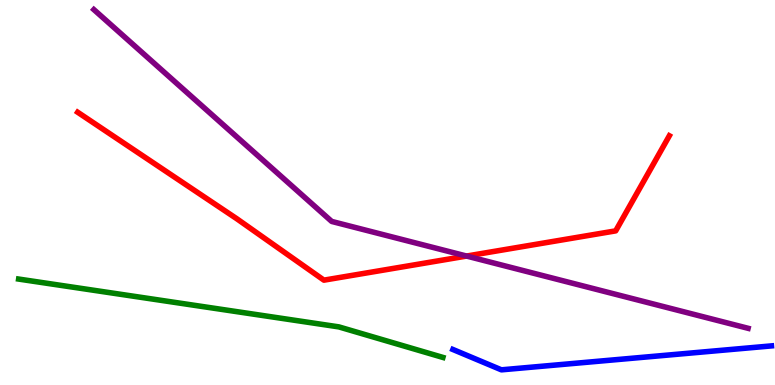[{'lines': ['blue', 'red'], 'intersections': []}, {'lines': ['green', 'red'], 'intersections': []}, {'lines': ['purple', 'red'], 'intersections': [{'x': 6.02, 'y': 3.35}]}, {'lines': ['blue', 'green'], 'intersections': []}, {'lines': ['blue', 'purple'], 'intersections': []}, {'lines': ['green', 'purple'], 'intersections': []}]